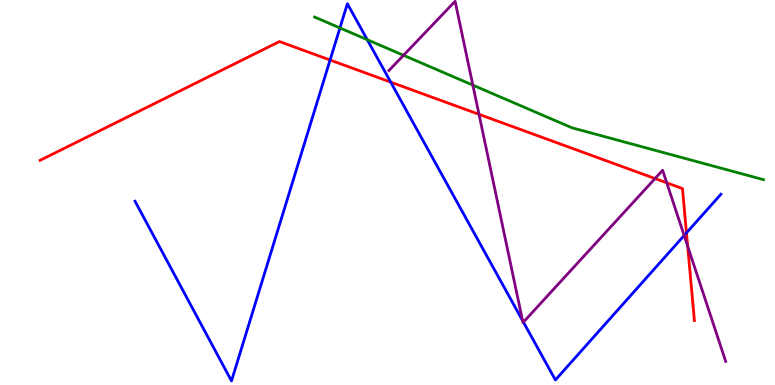[{'lines': ['blue', 'red'], 'intersections': [{'x': 4.26, 'y': 8.44}, {'x': 5.04, 'y': 7.87}, {'x': 8.86, 'y': 3.95}]}, {'lines': ['green', 'red'], 'intersections': []}, {'lines': ['purple', 'red'], 'intersections': [{'x': 6.18, 'y': 7.03}, {'x': 8.45, 'y': 5.36}, {'x': 8.6, 'y': 5.25}, {'x': 8.87, 'y': 3.61}]}, {'lines': ['blue', 'green'], 'intersections': [{'x': 4.39, 'y': 9.27}, {'x': 4.74, 'y': 8.97}]}, {'lines': ['blue', 'purple'], 'intersections': [{'x': 6.74, 'y': 1.67}, {'x': 6.75, 'y': 1.63}, {'x': 8.83, 'y': 3.88}]}, {'lines': ['green', 'purple'], 'intersections': [{'x': 5.21, 'y': 8.56}, {'x': 6.1, 'y': 7.79}]}]